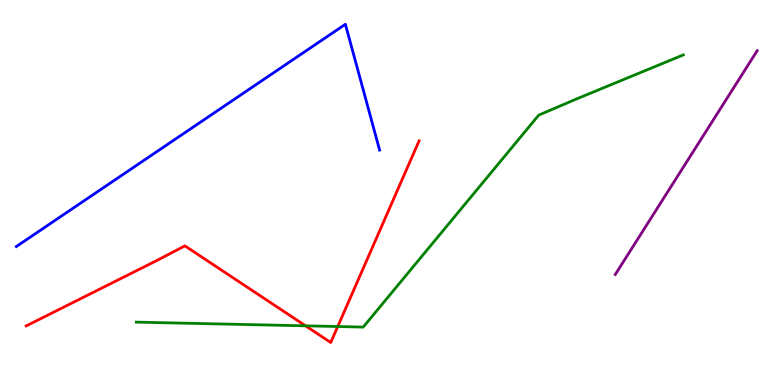[{'lines': ['blue', 'red'], 'intersections': []}, {'lines': ['green', 'red'], 'intersections': [{'x': 3.94, 'y': 1.54}, {'x': 4.36, 'y': 1.52}]}, {'lines': ['purple', 'red'], 'intersections': []}, {'lines': ['blue', 'green'], 'intersections': []}, {'lines': ['blue', 'purple'], 'intersections': []}, {'lines': ['green', 'purple'], 'intersections': []}]